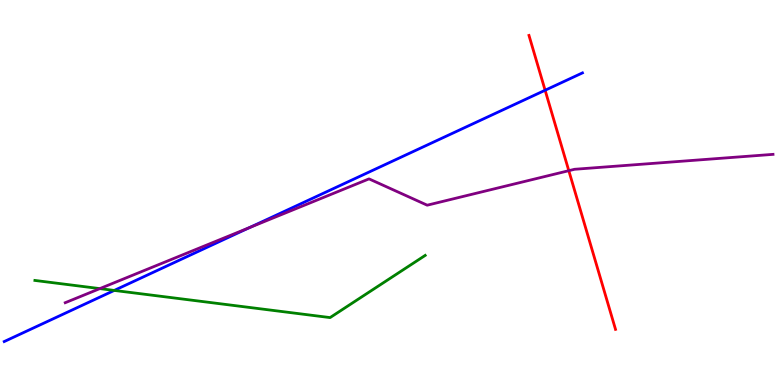[{'lines': ['blue', 'red'], 'intersections': [{'x': 7.03, 'y': 7.66}]}, {'lines': ['green', 'red'], 'intersections': []}, {'lines': ['purple', 'red'], 'intersections': [{'x': 7.34, 'y': 5.57}]}, {'lines': ['blue', 'green'], 'intersections': [{'x': 1.47, 'y': 2.46}]}, {'lines': ['blue', 'purple'], 'intersections': [{'x': 3.22, 'y': 4.09}]}, {'lines': ['green', 'purple'], 'intersections': [{'x': 1.29, 'y': 2.5}]}]